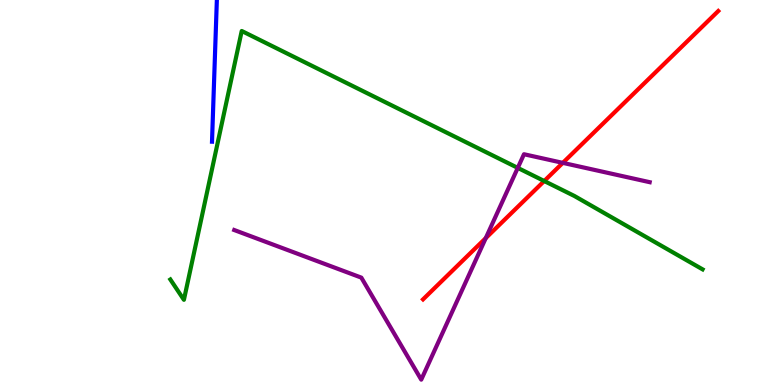[{'lines': ['blue', 'red'], 'intersections': []}, {'lines': ['green', 'red'], 'intersections': [{'x': 7.02, 'y': 5.3}]}, {'lines': ['purple', 'red'], 'intersections': [{'x': 6.27, 'y': 3.82}, {'x': 7.26, 'y': 5.77}]}, {'lines': ['blue', 'green'], 'intersections': []}, {'lines': ['blue', 'purple'], 'intersections': []}, {'lines': ['green', 'purple'], 'intersections': [{'x': 6.68, 'y': 5.64}]}]